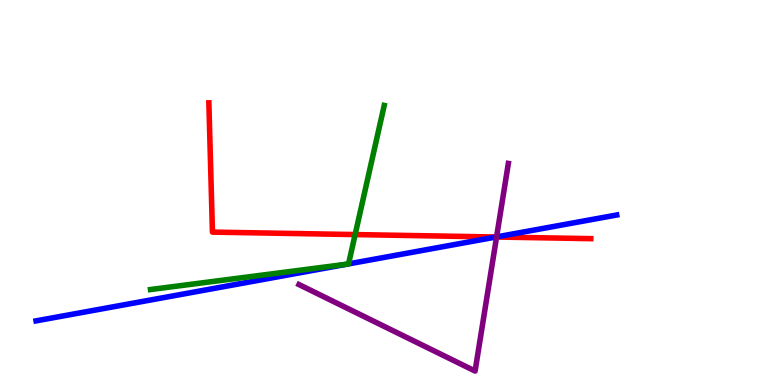[{'lines': ['blue', 'red'], 'intersections': [{'x': 6.4, 'y': 3.84}]}, {'lines': ['green', 'red'], 'intersections': [{'x': 4.58, 'y': 3.91}]}, {'lines': ['purple', 'red'], 'intersections': [{'x': 6.41, 'y': 3.84}]}, {'lines': ['blue', 'green'], 'intersections': [{'x': 4.48, 'y': 3.14}, {'x': 4.5, 'y': 3.15}]}, {'lines': ['blue', 'purple'], 'intersections': [{'x': 6.41, 'y': 3.85}]}, {'lines': ['green', 'purple'], 'intersections': []}]